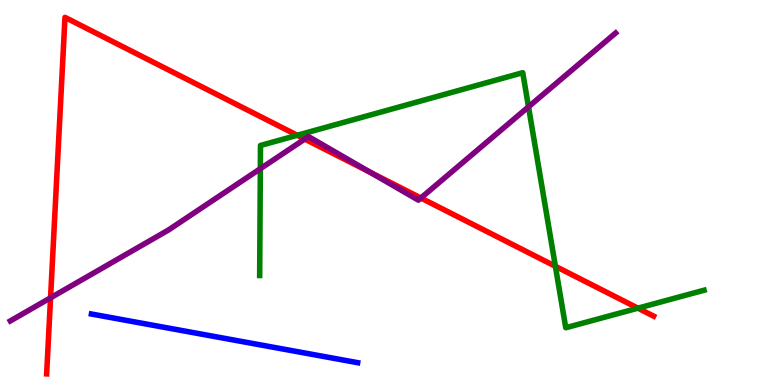[{'lines': ['blue', 'red'], 'intersections': []}, {'lines': ['green', 'red'], 'intersections': [{'x': 3.84, 'y': 6.49}, {'x': 7.17, 'y': 3.08}, {'x': 8.23, 'y': 2.0}]}, {'lines': ['purple', 'red'], 'intersections': [{'x': 0.652, 'y': 2.26}, {'x': 3.93, 'y': 6.39}, {'x': 4.78, 'y': 5.52}, {'x': 5.43, 'y': 4.86}]}, {'lines': ['blue', 'green'], 'intersections': []}, {'lines': ['blue', 'purple'], 'intersections': []}, {'lines': ['green', 'purple'], 'intersections': [{'x': 3.36, 'y': 5.62}, {'x': 6.82, 'y': 7.23}]}]